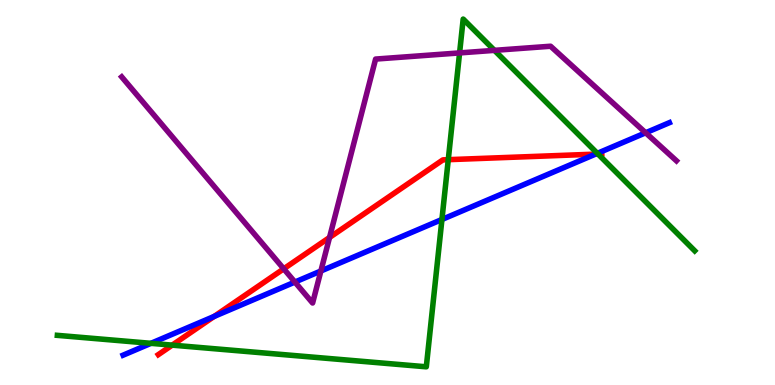[{'lines': ['blue', 'red'], 'intersections': [{'x': 2.76, 'y': 1.78}, {'x': 7.68, 'y': 6.0}]}, {'lines': ['green', 'red'], 'intersections': [{'x': 2.22, 'y': 1.04}, {'x': 5.78, 'y': 5.85}, {'x': 7.72, 'y': 6.0}]}, {'lines': ['purple', 'red'], 'intersections': [{'x': 3.66, 'y': 3.02}, {'x': 4.25, 'y': 3.83}]}, {'lines': ['blue', 'green'], 'intersections': [{'x': 1.95, 'y': 1.08}, {'x': 5.7, 'y': 4.3}, {'x': 7.71, 'y': 6.02}]}, {'lines': ['blue', 'purple'], 'intersections': [{'x': 3.81, 'y': 2.67}, {'x': 4.14, 'y': 2.96}, {'x': 8.33, 'y': 6.55}]}, {'lines': ['green', 'purple'], 'intersections': [{'x': 5.93, 'y': 8.63}, {'x': 6.38, 'y': 8.69}]}]